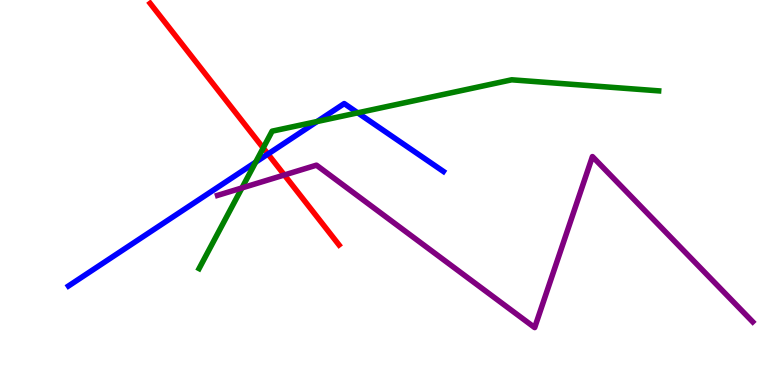[{'lines': ['blue', 'red'], 'intersections': [{'x': 3.46, 'y': 6.0}]}, {'lines': ['green', 'red'], 'intersections': [{'x': 3.4, 'y': 6.16}]}, {'lines': ['purple', 'red'], 'intersections': [{'x': 3.67, 'y': 5.45}]}, {'lines': ['blue', 'green'], 'intersections': [{'x': 3.3, 'y': 5.79}, {'x': 4.09, 'y': 6.84}, {'x': 4.62, 'y': 7.07}]}, {'lines': ['blue', 'purple'], 'intersections': []}, {'lines': ['green', 'purple'], 'intersections': [{'x': 3.12, 'y': 5.12}]}]